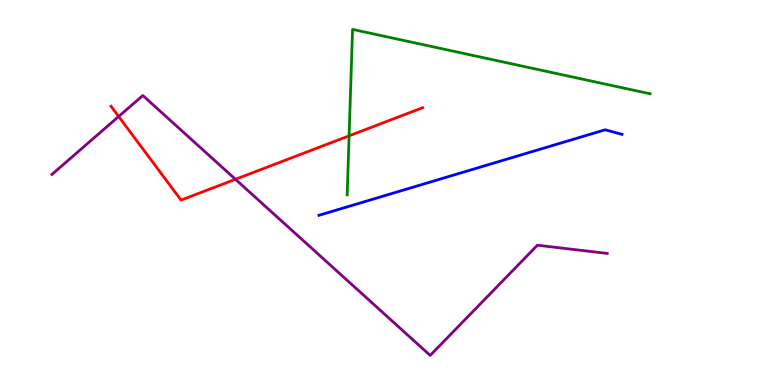[{'lines': ['blue', 'red'], 'intersections': []}, {'lines': ['green', 'red'], 'intersections': [{'x': 4.5, 'y': 6.47}]}, {'lines': ['purple', 'red'], 'intersections': [{'x': 1.53, 'y': 6.97}, {'x': 3.04, 'y': 5.34}]}, {'lines': ['blue', 'green'], 'intersections': []}, {'lines': ['blue', 'purple'], 'intersections': []}, {'lines': ['green', 'purple'], 'intersections': []}]